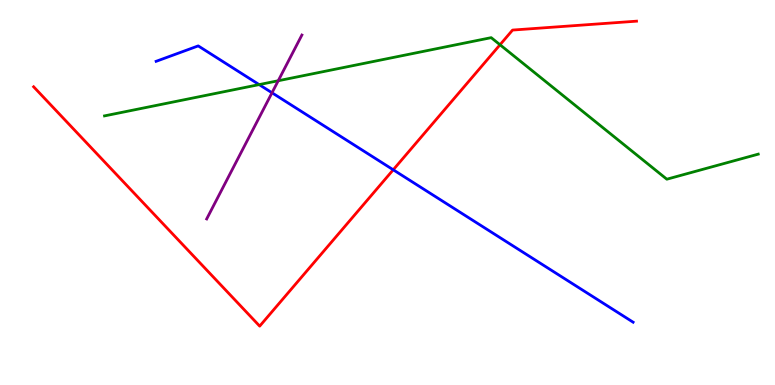[{'lines': ['blue', 'red'], 'intersections': [{'x': 5.07, 'y': 5.59}]}, {'lines': ['green', 'red'], 'intersections': [{'x': 6.45, 'y': 8.84}]}, {'lines': ['purple', 'red'], 'intersections': []}, {'lines': ['blue', 'green'], 'intersections': [{'x': 3.34, 'y': 7.8}]}, {'lines': ['blue', 'purple'], 'intersections': [{'x': 3.51, 'y': 7.59}]}, {'lines': ['green', 'purple'], 'intersections': [{'x': 3.59, 'y': 7.9}]}]